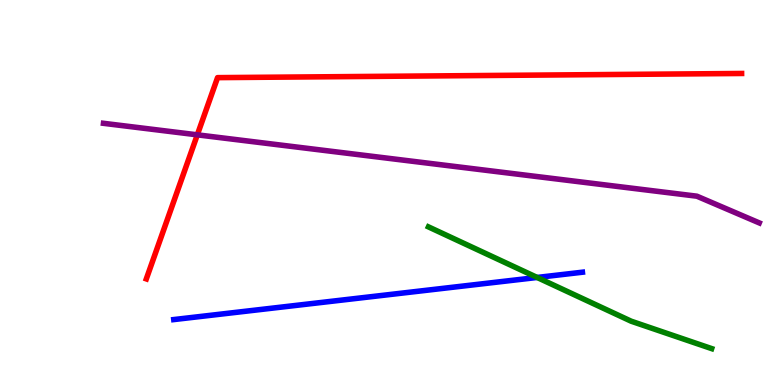[{'lines': ['blue', 'red'], 'intersections': []}, {'lines': ['green', 'red'], 'intersections': []}, {'lines': ['purple', 'red'], 'intersections': [{'x': 2.55, 'y': 6.5}]}, {'lines': ['blue', 'green'], 'intersections': [{'x': 6.93, 'y': 2.79}]}, {'lines': ['blue', 'purple'], 'intersections': []}, {'lines': ['green', 'purple'], 'intersections': []}]